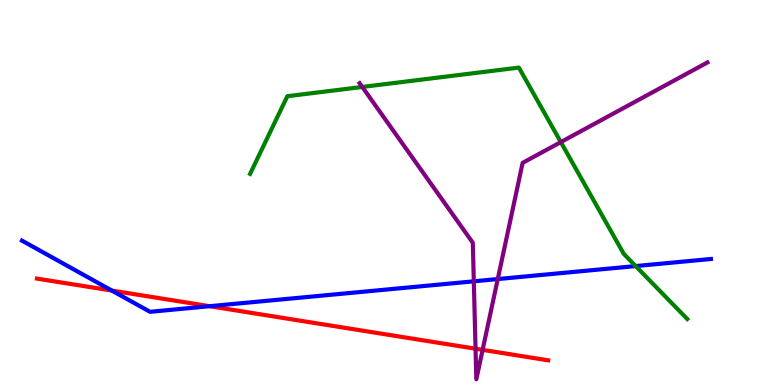[{'lines': ['blue', 'red'], 'intersections': [{'x': 1.44, 'y': 2.45}, {'x': 2.7, 'y': 2.05}]}, {'lines': ['green', 'red'], 'intersections': []}, {'lines': ['purple', 'red'], 'intersections': [{'x': 6.14, 'y': 0.942}, {'x': 6.23, 'y': 0.913}]}, {'lines': ['blue', 'green'], 'intersections': [{'x': 8.2, 'y': 3.09}]}, {'lines': ['blue', 'purple'], 'intersections': [{'x': 6.11, 'y': 2.69}, {'x': 6.42, 'y': 2.75}]}, {'lines': ['green', 'purple'], 'intersections': [{'x': 4.67, 'y': 7.74}, {'x': 7.24, 'y': 6.31}]}]